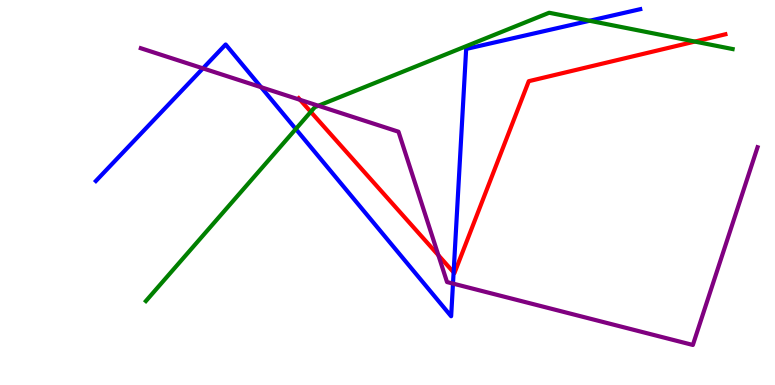[{'lines': ['blue', 'red'], 'intersections': [{'x': 5.85, 'y': 2.93}]}, {'lines': ['green', 'red'], 'intersections': [{'x': 4.01, 'y': 7.1}, {'x': 8.97, 'y': 8.92}]}, {'lines': ['purple', 'red'], 'intersections': [{'x': 3.87, 'y': 7.41}, {'x': 5.66, 'y': 3.37}]}, {'lines': ['blue', 'green'], 'intersections': [{'x': 3.82, 'y': 6.65}, {'x': 7.61, 'y': 9.46}]}, {'lines': ['blue', 'purple'], 'intersections': [{'x': 2.62, 'y': 8.22}, {'x': 3.37, 'y': 7.73}, {'x': 5.84, 'y': 2.63}]}, {'lines': ['green', 'purple'], 'intersections': [{'x': 4.11, 'y': 7.25}]}]